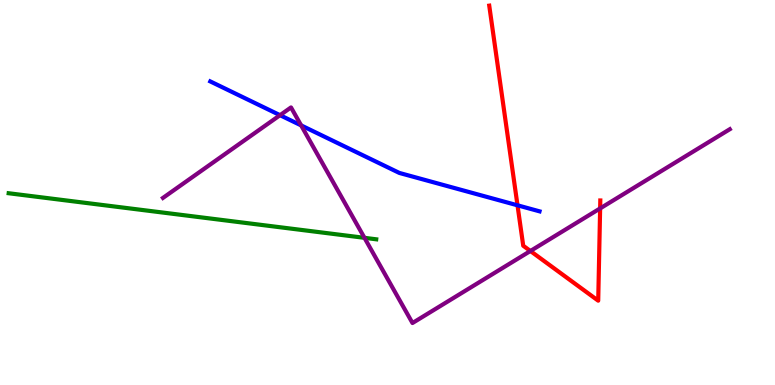[{'lines': ['blue', 'red'], 'intersections': [{'x': 6.68, 'y': 4.67}]}, {'lines': ['green', 'red'], 'intersections': []}, {'lines': ['purple', 'red'], 'intersections': [{'x': 6.84, 'y': 3.48}, {'x': 7.74, 'y': 4.59}]}, {'lines': ['blue', 'green'], 'intersections': []}, {'lines': ['blue', 'purple'], 'intersections': [{'x': 3.61, 'y': 7.01}, {'x': 3.89, 'y': 6.74}]}, {'lines': ['green', 'purple'], 'intersections': [{'x': 4.7, 'y': 3.82}]}]